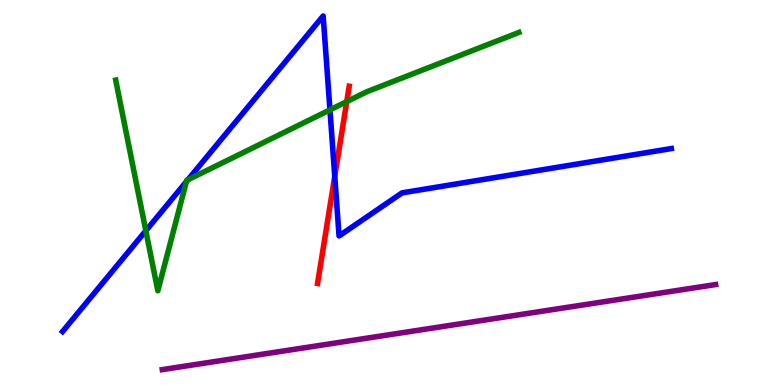[{'lines': ['blue', 'red'], 'intersections': [{'x': 4.32, 'y': 5.42}]}, {'lines': ['green', 'red'], 'intersections': [{'x': 4.47, 'y': 7.36}]}, {'lines': ['purple', 'red'], 'intersections': []}, {'lines': ['blue', 'green'], 'intersections': [{'x': 1.88, 'y': 4.01}, {'x': 2.4, 'y': 5.28}, {'x': 2.42, 'y': 5.33}, {'x': 4.26, 'y': 7.15}]}, {'lines': ['blue', 'purple'], 'intersections': []}, {'lines': ['green', 'purple'], 'intersections': []}]